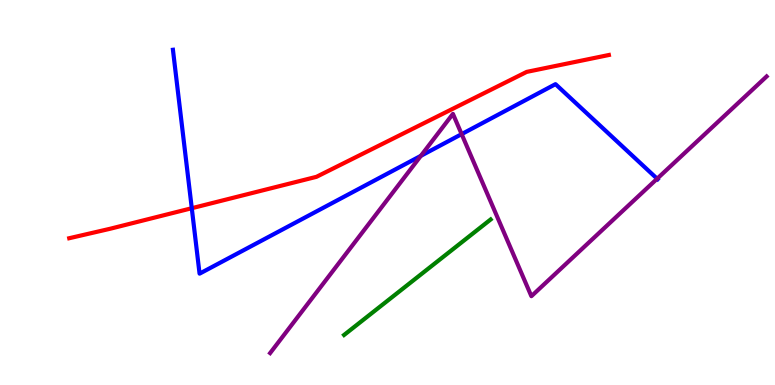[{'lines': ['blue', 'red'], 'intersections': [{'x': 2.47, 'y': 4.59}]}, {'lines': ['green', 'red'], 'intersections': []}, {'lines': ['purple', 'red'], 'intersections': []}, {'lines': ['blue', 'green'], 'intersections': []}, {'lines': ['blue', 'purple'], 'intersections': [{'x': 5.43, 'y': 5.95}, {'x': 5.96, 'y': 6.52}, {'x': 8.48, 'y': 5.36}]}, {'lines': ['green', 'purple'], 'intersections': []}]